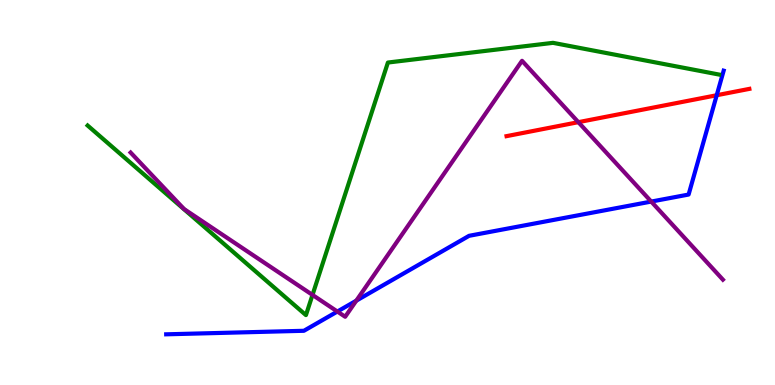[{'lines': ['blue', 'red'], 'intersections': [{'x': 9.25, 'y': 7.53}]}, {'lines': ['green', 'red'], 'intersections': []}, {'lines': ['purple', 'red'], 'intersections': [{'x': 7.46, 'y': 6.83}]}, {'lines': ['blue', 'green'], 'intersections': []}, {'lines': ['blue', 'purple'], 'intersections': [{'x': 4.35, 'y': 1.91}, {'x': 4.6, 'y': 2.19}, {'x': 8.4, 'y': 4.76}]}, {'lines': ['green', 'purple'], 'intersections': [{'x': 4.03, 'y': 2.34}]}]